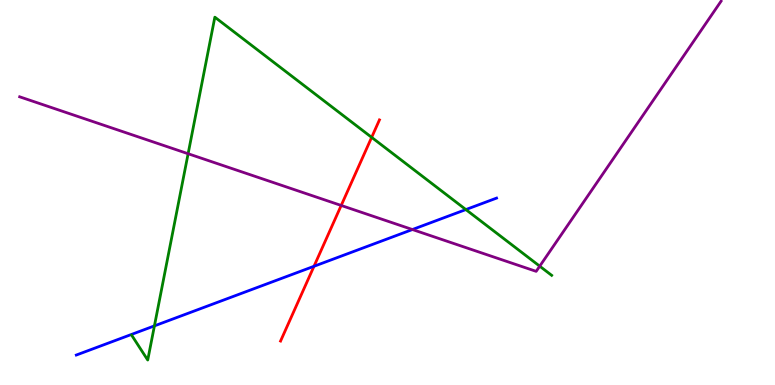[{'lines': ['blue', 'red'], 'intersections': [{'x': 4.05, 'y': 3.08}]}, {'lines': ['green', 'red'], 'intersections': [{'x': 4.8, 'y': 6.43}]}, {'lines': ['purple', 'red'], 'intersections': [{'x': 4.4, 'y': 4.66}]}, {'lines': ['blue', 'green'], 'intersections': [{'x': 1.99, 'y': 1.54}, {'x': 6.01, 'y': 4.56}]}, {'lines': ['blue', 'purple'], 'intersections': [{'x': 5.32, 'y': 4.04}]}, {'lines': ['green', 'purple'], 'intersections': [{'x': 2.43, 'y': 6.01}, {'x': 6.96, 'y': 3.09}]}]